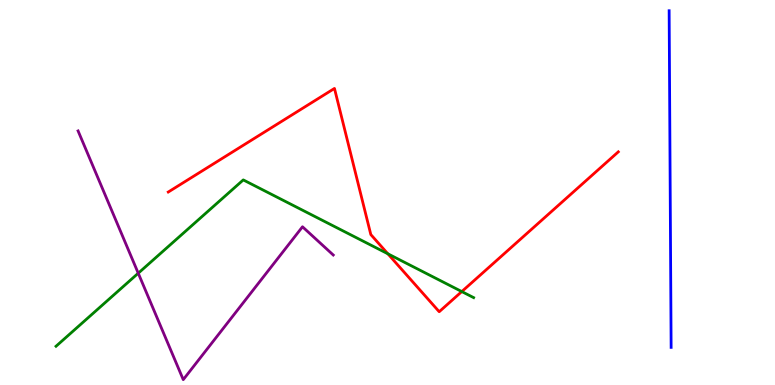[{'lines': ['blue', 'red'], 'intersections': []}, {'lines': ['green', 'red'], 'intersections': [{'x': 5.0, 'y': 3.41}, {'x': 5.96, 'y': 2.43}]}, {'lines': ['purple', 'red'], 'intersections': []}, {'lines': ['blue', 'green'], 'intersections': []}, {'lines': ['blue', 'purple'], 'intersections': []}, {'lines': ['green', 'purple'], 'intersections': [{'x': 1.78, 'y': 2.9}]}]